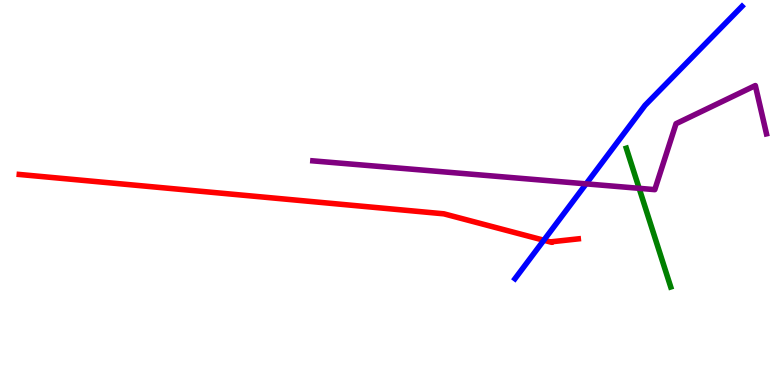[{'lines': ['blue', 'red'], 'intersections': [{'x': 7.02, 'y': 3.76}]}, {'lines': ['green', 'red'], 'intersections': []}, {'lines': ['purple', 'red'], 'intersections': []}, {'lines': ['blue', 'green'], 'intersections': []}, {'lines': ['blue', 'purple'], 'intersections': [{'x': 7.56, 'y': 5.22}]}, {'lines': ['green', 'purple'], 'intersections': [{'x': 8.25, 'y': 5.11}]}]